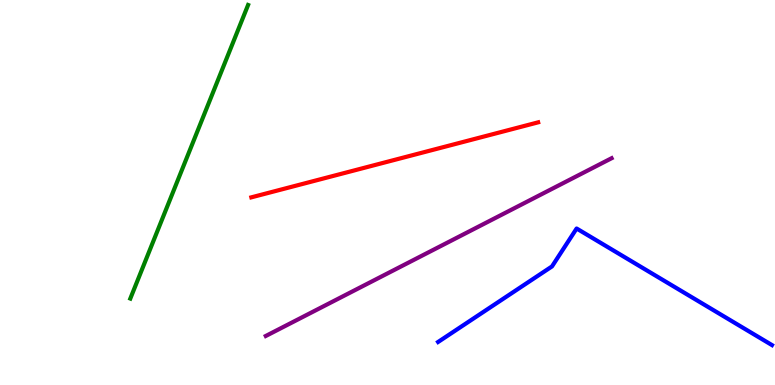[{'lines': ['blue', 'red'], 'intersections': []}, {'lines': ['green', 'red'], 'intersections': []}, {'lines': ['purple', 'red'], 'intersections': []}, {'lines': ['blue', 'green'], 'intersections': []}, {'lines': ['blue', 'purple'], 'intersections': []}, {'lines': ['green', 'purple'], 'intersections': []}]